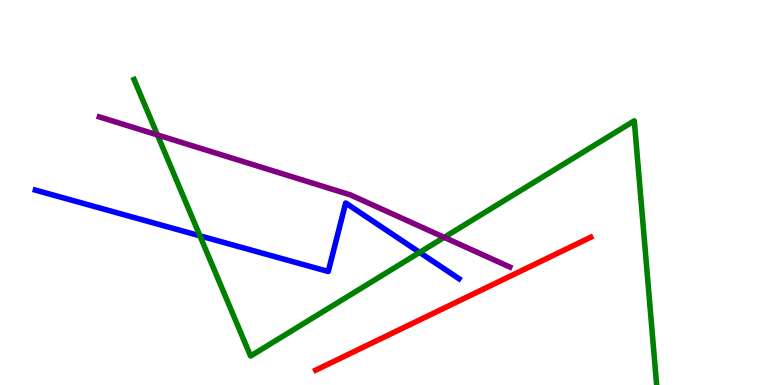[{'lines': ['blue', 'red'], 'intersections': []}, {'lines': ['green', 'red'], 'intersections': []}, {'lines': ['purple', 'red'], 'intersections': []}, {'lines': ['blue', 'green'], 'intersections': [{'x': 2.58, 'y': 3.87}, {'x': 5.41, 'y': 3.44}]}, {'lines': ['blue', 'purple'], 'intersections': []}, {'lines': ['green', 'purple'], 'intersections': [{'x': 2.03, 'y': 6.5}, {'x': 5.73, 'y': 3.84}]}]